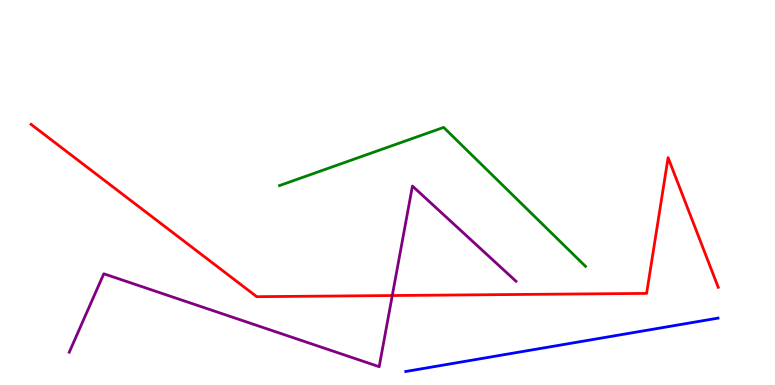[{'lines': ['blue', 'red'], 'intersections': []}, {'lines': ['green', 'red'], 'intersections': []}, {'lines': ['purple', 'red'], 'intersections': [{'x': 5.06, 'y': 2.32}]}, {'lines': ['blue', 'green'], 'intersections': []}, {'lines': ['blue', 'purple'], 'intersections': []}, {'lines': ['green', 'purple'], 'intersections': []}]